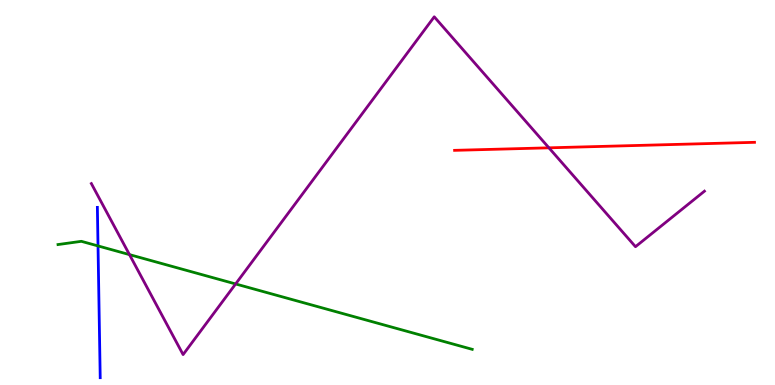[{'lines': ['blue', 'red'], 'intersections': []}, {'lines': ['green', 'red'], 'intersections': []}, {'lines': ['purple', 'red'], 'intersections': [{'x': 7.08, 'y': 6.16}]}, {'lines': ['blue', 'green'], 'intersections': [{'x': 1.26, 'y': 3.61}]}, {'lines': ['blue', 'purple'], 'intersections': []}, {'lines': ['green', 'purple'], 'intersections': [{'x': 1.67, 'y': 3.39}, {'x': 3.04, 'y': 2.62}]}]